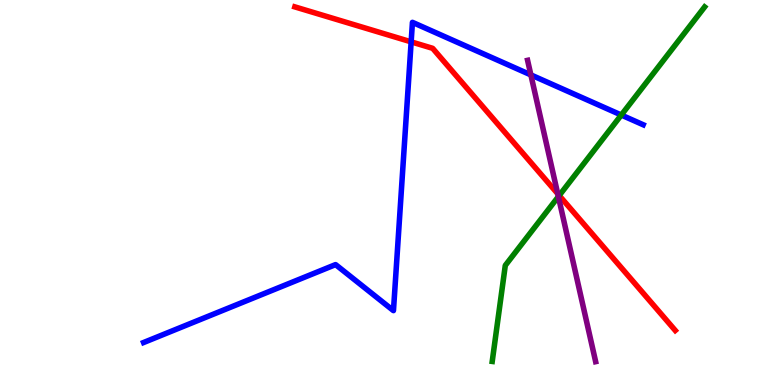[{'lines': ['blue', 'red'], 'intersections': [{'x': 5.31, 'y': 8.91}]}, {'lines': ['green', 'red'], 'intersections': [{'x': 7.22, 'y': 4.92}]}, {'lines': ['purple', 'red'], 'intersections': [{'x': 7.2, 'y': 4.97}]}, {'lines': ['blue', 'green'], 'intersections': [{'x': 8.02, 'y': 7.01}]}, {'lines': ['blue', 'purple'], 'intersections': [{'x': 6.85, 'y': 8.05}]}, {'lines': ['green', 'purple'], 'intersections': [{'x': 7.2, 'y': 4.89}]}]